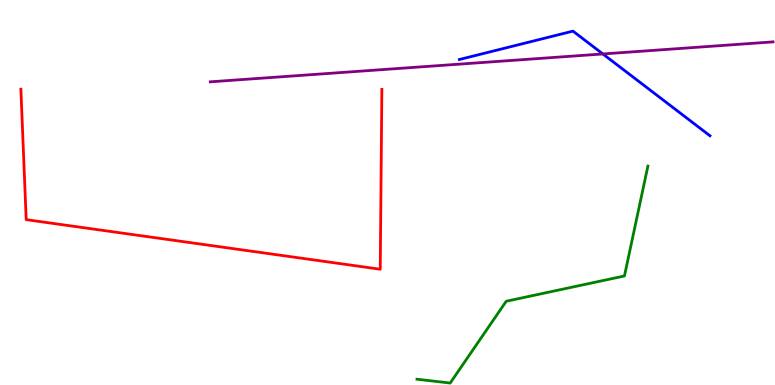[{'lines': ['blue', 'red'], 'intersections': []}, {'lines': ['green', 'red'], 'intersections': []}, {'lines': ['purple', 'red'], 'intersections': []}, {'lines': ['blue', 'green'], 'intersections': []}, {'lines': ['blue', 'purple'], 'intersections': [{'x': 7.78, 'y': 8.6}]}, {'lines': ['green', 'purple'], 'intersections': []}]